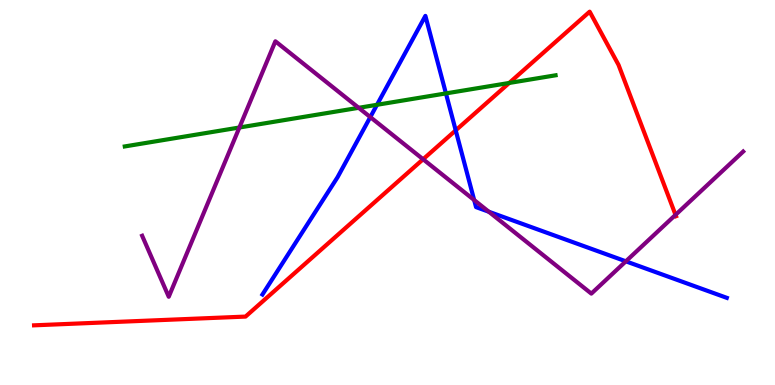[{'lines': ['blue', 'red'], 'intersections': [{'x': 5.88, 'y': 6.61}]}, {'lines': ['green', 'red'], 'intersections': [{'x': 6.57, 'y': 7.85}]}, {'lines': ['purple', 'red'], 'intersections': [{'x': 5.46, 'y': 5.86}, {'x': 8.72, 'y': 4.42}]}, {'lines': ['blue', 'green'], 'intersections': [{'x': 4.86, 'y': 7.28}, {'x': 5.75, 'y': 7.57}]}, {'lines': ['blue', 'purple'], 'intersections': [{'x': 4.78, 'y': 6.96}, {'x': 6.12, 'y': 4.8}, {'x': 6.31, 'y': 4.5}, {'x': 8.08, 'y': 3.21}]}, {'lines': ['green', 'purple'], 'intersections': [{'x': 3.09, 'y': 6.69}, {'x': 4.63, 'y': 7.2}]}]